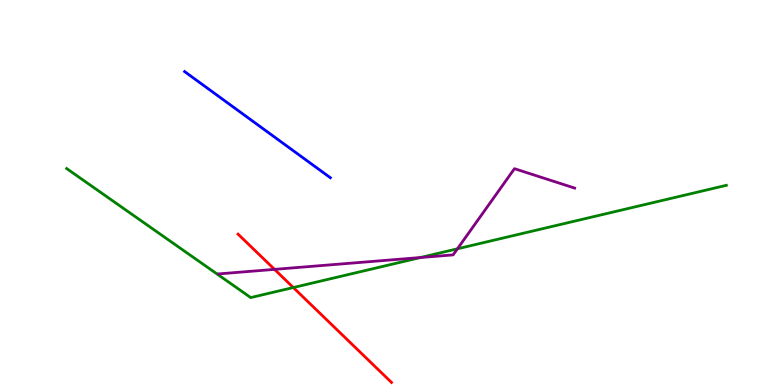[{'lines': ['blue', 'red'], 'intersections': []}, {'lines': ['green', 'red'], 'intersections': [{'x': 3.78, 'y': 2.53}]}, {'lines': ['purple', 'red'], 'intersections': [{'x': 3.54, 'y': 3.0}]}, {'lines': ['blue', 'green'], 'intersections': []}, {'lines': ['blue', 'purple'], 'intersections': []}, {'lines': ['green', 'purple'], 'intersections': [{'x': 5.42, 'y': 3.31}, {'x': 5.9, 'y': 3.54}]}]